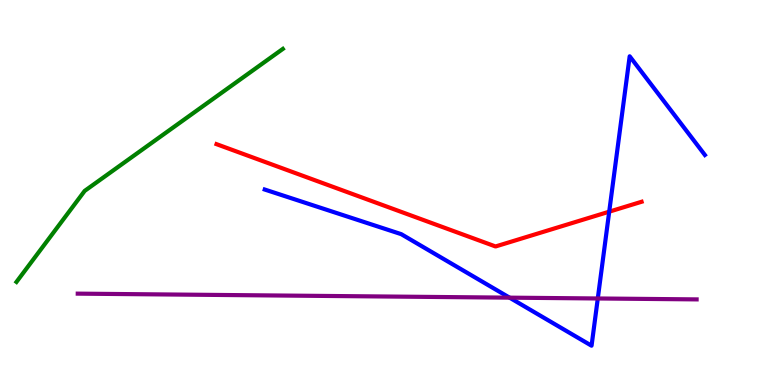[{'lines': ['blue', 'red'], 'intersections': [{'x': 7.86, 'y': 4.5}]}, {'lines': ['green', 'red'], 'intersections': []}, {'lines': ['purple', 'red'], 'intersections': []}, {'lines': ['blue', 'green'], 'intersections': []}, {'lines': ['blue', 'purple'], 'intersections': [{'x': 6.58, 'y': 2.27}, {'x': 7.71, 'y': 2.25}]}, {'lines': ['green', 'purple'], 'intersections': []}]